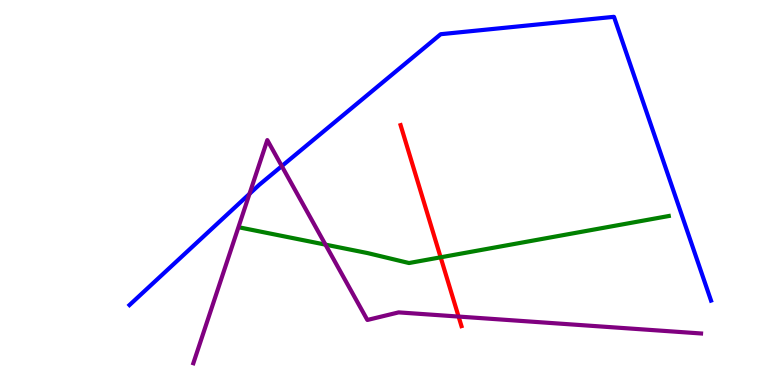[{'lines': ['blue', 'red'], 'intersections': []}, {'lines': ['green', 'red'], 'intersections': [{'x': 5.69, 'y': 3.32}]}, {'lines': ['purple', 'red'], 'intersections': [{'x': 5.92, 'y': 1.78}]}, {'lines': ['blue', 'green'], 'intersections': []}, {'lines': ['blue', 'purple'], 'intersections': [{'x': 3.22, 'y': 4.96}, {'x': 3.64, 'y': 5.69}]}, {'lines': ['green', 'purple'], 'intersections': [{'x': 4.2, 'y': 3.65}]}]